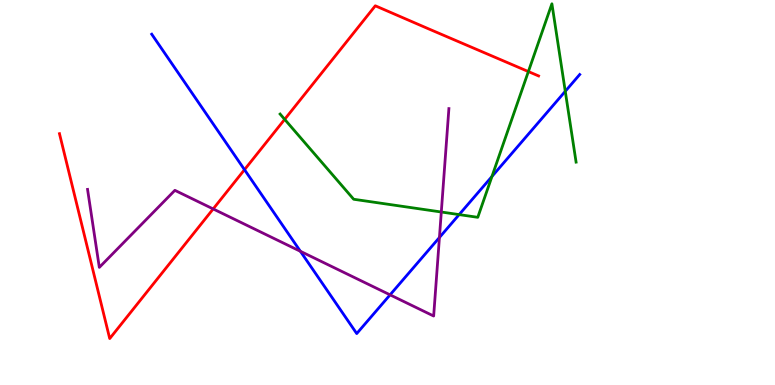[{'lines': ['blue', 'red'], 'intersections': [{'x': 3.15, 'y': 5.59}]}, {'lines': ['green', 'red'], 'intersections': [{'x': 3.67, 'y': 6.9}, {'x': 6.82, 'y': 8.14}]}, {'lines': ['purple', 'red'], 'intersections': [{'x': 2.75, 'y': 4.57}]}, {'lines': ['blue', 'green'], 'intersections': [{'x': 5.92, 'y': 4.43}, {'x': 6.35, 'y': 5.42}, {'x': 7.29, 'y': 7.63}]}, {'lines': ['blue', 'purple'], 'intersections': [{'x': 3.88, 'y': 3.47}, {'x': 5.03, 'y': 2.34}, {'x': 5.67, 'y': 3.83}]}, {'lines': ['green', 'purple'], 'intersections': [{'x': 5.69, 'y': 4.49}]}]